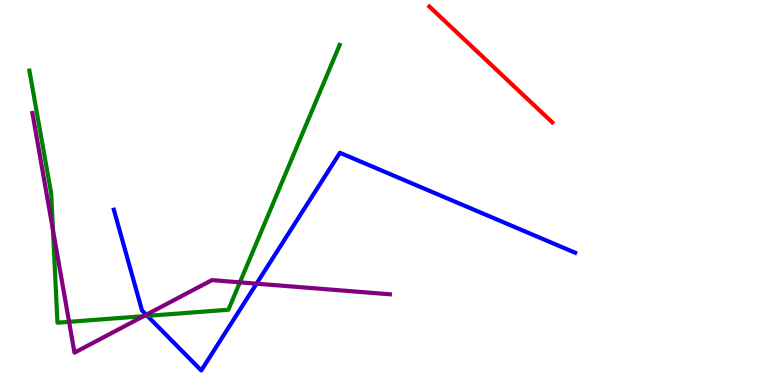[{'lines': ['blue', 'red'], 'intersections': []}, {'lines': ['green', 'red'], 'intersections': []}, {'lines': ['purple', 'red'], 'intersections': []}, {'lines': ['blue', 'green'], 'intersections': [{'x': 1.9, 'y': 1.8}]}, {'lines': ['blue', 'purple'], 'intersections': [{'x': 1.89, 'y': 1.82}, {'x': 3.31, 'y': 2.63}]}, {'lines': ['green', 'purple'], 'intersections': [{'x': 0.683, 'y': 4.02}, {'x': 0.891, 'y': 1.64}, {'x': 1.85, 'y': 1.79}, {'x': 3.1, 'y': 2.67}]}]